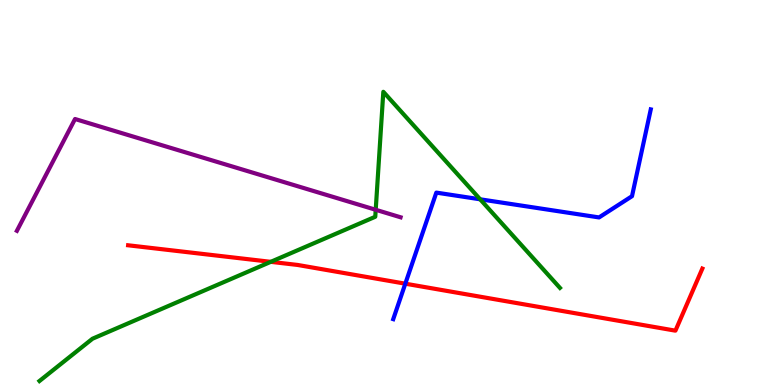[{'lines': ['blue', 'red'], 'intersections': [{'x': 5.23, 'y': 2.63}]}, {'lines': ['green', 'red'], 'intersections': [{'x': 3.49, 'y': 3.2}]}, {'lines': ['purple', 'red'], 'intersections': []}, {'lines': ['blue', 'green'], 'intersections': [{'x': 6.2, 'y': 4.82}]}, {'lines': ['blue', 'purple'], 'intersections': []}, {'lines': ['green', 'purple'], 'intersections': [{'x': 4.85, 'y': 4.55}]}]